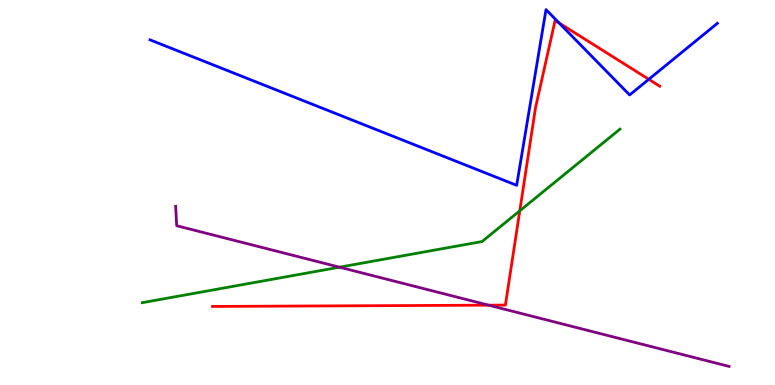[{'lines': ['blue', 'red'], 'intersections': [{'x': 7.21, 'y': 9.4}, {'x': 8.37, 'y': 7.94}]}, {'lines': ['green', 'red'], 'intersections': [{'x': 6.71, 'y': 4.52}]}, {'lines': ['purple', 'red'], 'intersections': [{'x': 6.3, 'y': 2.07}]}, {'lines': ['blue', 'green'], 'intersections': []}, {'lines': ['blue', 'purple'], 'intersections': []}, {'lines': ['green', 'purple'], 'intersections': [{'x': 4.38, 'y': 3.06}]}]